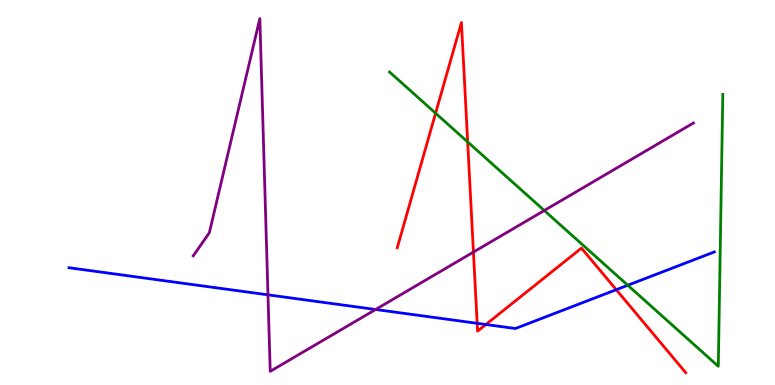[{'lines': ['blue', 'red'], 'intersections': [{'x': 6.16, 'y': 1.6}, {'x': 6.27, 'y': 1.57}, {'x': 7.95, 'y': 2.48}]}, {'lines': ['green', 'red'], 'intersections': [{'x': 5.62, 'y': 7.06}, {'x': 6.03, 'y': 6.31}]}, {'lines': ['purple', 'red'], 'intersections': [{'x': 6.11, 'y': 3.45}]}, {'lines': ['blue', 'green'], 'intersections': [{'x': 8.1, 'y': 2.59}]}, {'lines': ['blue', 'purple'], 'intersections': [{'x': 3.46, 'y': 2.34}, {'x': 4.85, 'y': 1.96}]}, {'lines': ['green', 'purple'], 'intersections': [{'x': 7.02, 'y': 4.53}]}]